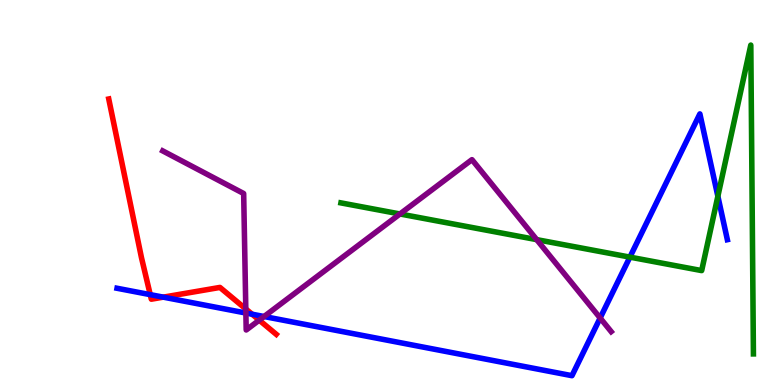[{'lines': ['blue', 'red'], 'intersections': [{'x': 1.94, 'y': 2.35}, {'x': 2.11, 'y': 2.28}, {'x': 3.25, 'y': 1.84}]}, {'lines': ['green', 'red'], 'intersections': []}, {'lines': ['purple', 'red'], 'intersections': [{'x': 3.17, 'y': 1.97}, {'x': 3.35, 'y': 1.68}]}, {'lines': ['blue', 'green'], 'intersections': [{'x': 8.13, 'y': 3.32}, {'x': 9.26, 'y': 4.9}]}, {'lines': ['blue', 'purple'], 'intersections': [{'x': 3.17, 'y': 1.87}, {'x': 3.41, 'y': 1.78}, {'x': 7.74, 'y': 1.74}]}, {'lines': ['green', 'purple'], 'intersections': [{'x': 5.16, 'y': 4.44}, {'x': 6.93, 'y': 3.78}]}]